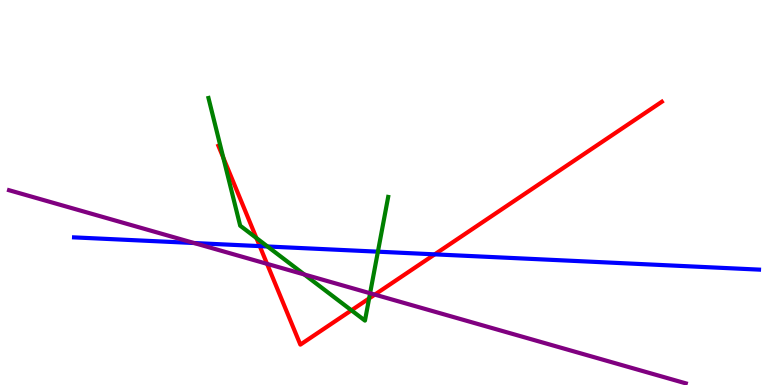[{'lines': ['blue', 'red'], 'intersections': [{'x': 3.35, 'y': 3.61}, {'x': 5.61, 'y': 3.39}]}, {'lines': ['green', 'red'], 'intersections': [{'x': 2.88, 'y': 5.9}, {'x': 3.31, 'y': 3.82}, {'x': 4.53, 'y': 1.94}, {'x': 4.76, 'y': 2.25}]}, {'lines': ['purple', 'red'], 'intersections': [{'x': 3.45, 'y': 3.15}, {'x': 4.84, 'y': 2.35}]}, {'lines': ['blue', 'green'], 'intersections': [{'x': 3.45, 'y': 3.6}, {'x': 4.88, 'y': 3.46}]}, {'lines': ['blue', 'purple'], 'intersections': [{'x': 2.5, 'y': 3.69}]}, {'lines': ['green', 'purple'], 'intersections': [{'x': 3.93, 'y': 2.87}, {'x': 4.78, 'y': 2.38}]}]